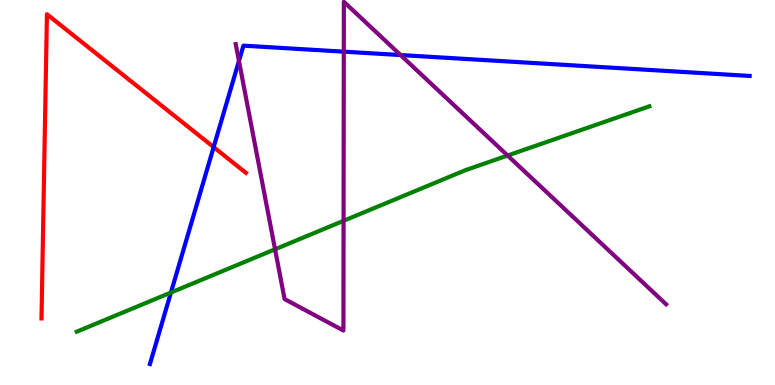[{'lines': ['blue', 'red'], 'intersections': [{'x': 2.76, 'y': 6.18}]}, {'lines': ['green', 'red'], 'intersections': []}, {'lines': ['purple', 'red'], 'intersections': []}, {'lines': ['blue', 'green'], 'intersections': [{'x': 2.21, 'y': 2.4}]}, {'lines': ['blue', 'purple'], 'intersections': [{'x': 3.08, 'y': 8.42}, {'x': 4.44, 'y': 8.66}, {'x': 5.17, 'y': 8.57}]}, {'lines': ['green', 'purple'], 'intersections': [{'x': 3.55, 'y': 3.53}, {'x': 4.43, 'y': 4.26}, {'x': 6.55, 'y': 5.96}]}]